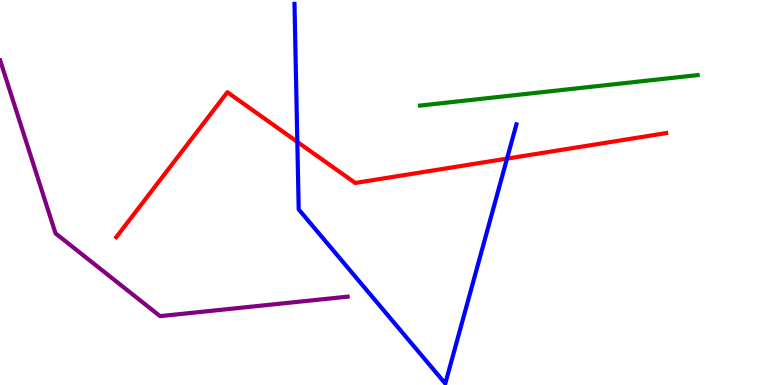[{'lines': ['blue', 'red'], 'intersections': [{'x': 3.84, 'y': 6.32}, {'x': 6.54, 'y': 5.88}]}, {'lines': ['green', 'red'], 'intersections': []}, {'lines': ['purple', 'red'], 'intersections': []}, {'lines': ['blue', 'green'], 'intersections': []}, {'lines': ['blue', 'purple'], 'intersections': []}, {'lines': ['green', 'purple'], 'intersections': []}]